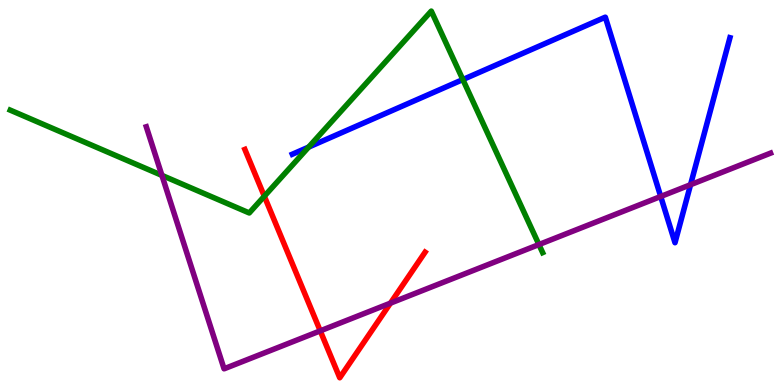[{'lines': ['blue', 'red'], 'intersections': []}, {'lines': ['green', 'red'], 'intersections': [{'x': 3.41, 'y': 4.9}]}, {'lines': ['purple', 'red'], 'intersections': [{'x': 4.13, 'y': 1.41}, {'x': 5.04, 'y': 2.13}]}, {'lines': ['blue', 'green'], 'intersections': [{'x': 3.98, 'y': 6.18}, {'x': 5.97, 'y': 7.93}]}, {'lines': ['blue', 'purple'], 'intersections': [{'x': 8.53, 'y': 4.9}, {'x': 8.91, 'y': 5.2}]}, {'lines': ['green', 'purple'], 'intersections': [{'x': 2.09, 'y': 5.44}, {'x': 6.95, 'y': 3.65}]}]